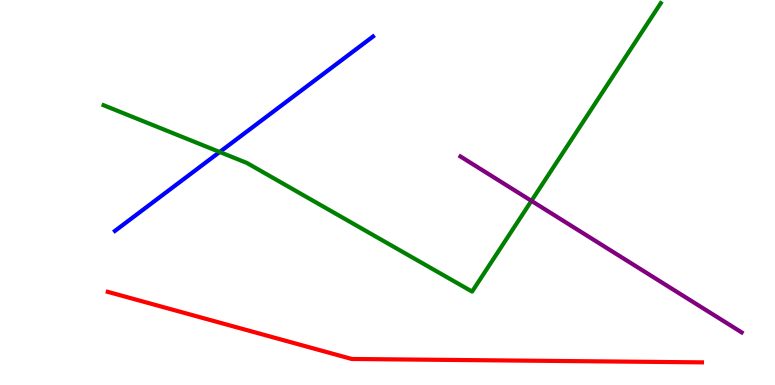[{'lines': ['blue', 'red'], 'intersections': []}, {'lines': ['green', 'red'], 'intersections': []}, {'lines': ['purple', 'red'], 'intersections': []}, {'lines': ['blue', 'green'], 'intersections': [{'x': 2.83, 'y': 6.05}]}, {'lines': ['blue', 'purple'], 'intersections': []}, {'lines': ['green', 'purple'], 'intersections': [{'x': 6.86, 'y': 4.78}]}]